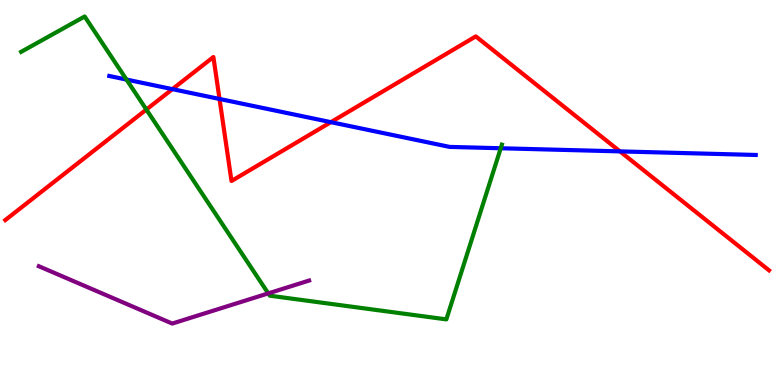[{'lines': ['blue', 'red'], 'intersections': [{'x': 2.22, 'y': 7.68}, {'x': 2.83, 'y': 7.43}, {'x': 4.27, 'y': 6.83}, {'x': 8.0, 'y': 6.07}]}, {'lines': ['green', 'red'], 'intersections': [{'x': 1.89, 'y': 7.15}]}, {'lines': ['purple', 'red'], 'intersections': []}, {'lines': ['blue', 'green'], 'intersections': [{'x': 1.63, 'y': 7.93}, {'x': 6.46, 'y': 6.15}]}, {'lines': ['blue', 'purple'], 'intersections': []}, {'lines': ['green', 'purple'], 'intersections': [{'x': 3.46, 'y': 2.38}]}]